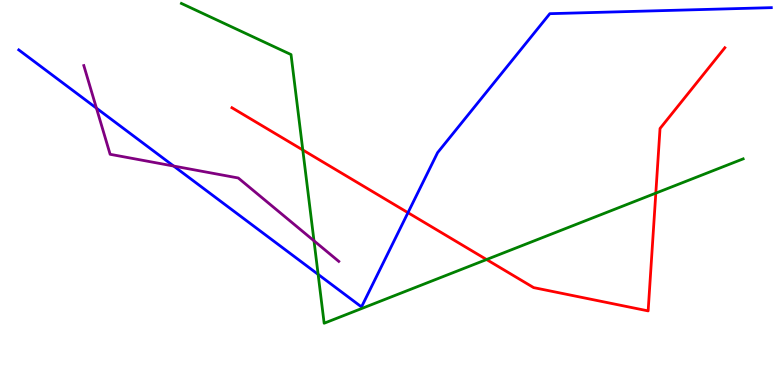[{'lines': ['blue', 'red'], 'intersections': [{'x': 5.26, 'y': 4.48}]}, {'lines': ['green', 'red'], 'intersections': [{'x': 3.91, 'y': 6.1}, {'x': 6.28, 'y': 3.26}, {'x': 8.46, 'y': 4.98}]}, {'lines': ['purple', 'red'], 'intersections': []}, {'lines': ['blue', 'green'], 'intersections': [{'x': 4.1, 'y': 2.87}]}, {'lines': ['blue', 'purple'], 'intersections': [{'x': 1.24, 'y': 7.19}, {'x': 2.24, 'y': 5.69}]}, {'lines': ['green', 'purple'], 'intersections': [{'x': 4.05, 'y': 3.75}]}]